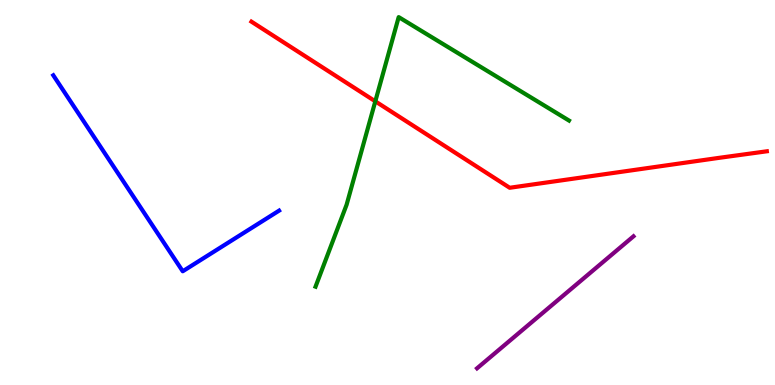[{'lines': ['blue', 'red'], 'intersections': []}, {'lines': ['green', 'red'], 'intersections': [{'x': 4.84, 'y': 7.37}]}, {'lines': ['purple', 'red'], 'intersections': []}, {'lines': ['blue', 'green'], 'intersections': []}, {'lines': ['blue', 'purple'], 'intersections': []}, {'lines': ['green', 'purple'], 'intersections': []}]